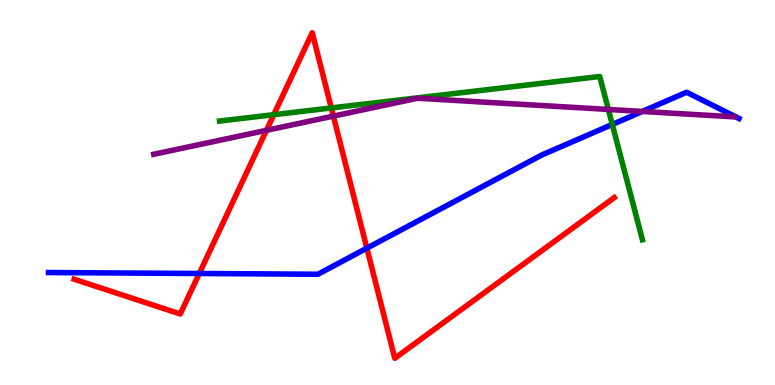[{'lines': ['blue', 'red'], 'intersections': [{'x': 2.57, 'y': 2.9}, {'x': 4.73, 'y': 3.55}]}, {'lines': ['green', 'red'], 'intersections': [{'x': 3.53, 'y': 7.02}, {'x': 4.27, 'y': 7.2}]}, {'lines': ['purple', 'red'], 'intersections': [{'x': 3.44, 'y': 6.61}, {'x': 4.3, 'y': 6.98}]}, {'lines': ['blue', 'green'], 'intersections': [{'x': 7.9, 'y': 6.77}]}, {'lines': ['blue', 'purple'], 'intersections': [{'x': 8.29, 'y': 7.11}]}, {'lines': ['green', 'purple'], 'intersections': [{'x': 7.85, 'y': 7.16}]}]